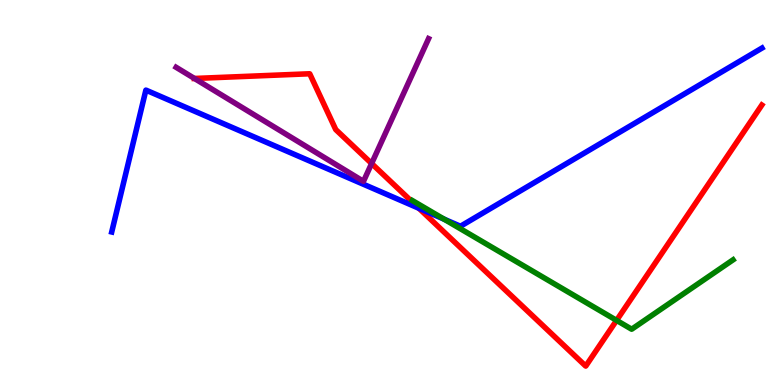[{'lines': ['blue', 'red'], 'intersections': [{'x': 5.41, 'y': 4.59}]}, {'lines': ['green', 'red'], 'intersections': [{'x': 7.96, 'y': 1.68}]}, {'lines': ['purple', 'red'], 'intersections': [{'x': 2.51, 'y': 7.96}, {'x': 4.8, 'y': 5.75}]}, {'lines': ['blue', 'green'], 'intersections': [{'x': 5.73, 'y': 4.31}]}, {'lines': ['blue', 'purple'], 'intersections': []}, {'lines': ['green', 'purple'], 'intersections': []}]